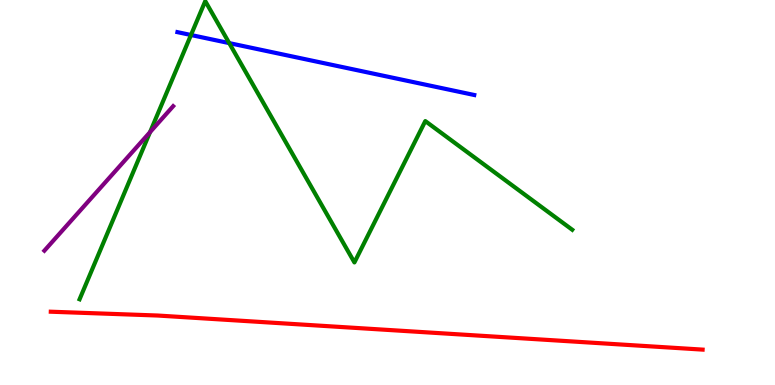[{'lines': ['blue', 'red'], 'intersections': []}, {'lines': ['green', 'red'], 'intersections': []}, {'lines': ['purple', 'red'], 'intersections': []}, {'lines': ['blue', 'green'], 'intersections': [{'x': 2.46, 'y': 9.09}, {'x': 2.96, 'y': 8.88}]}, {'lines': ['blue', 'purple'], 'intersections': []}, {'lines': ['green', 'purple'], 'intersections': [{'x': 1.94, 'y': 6.57}]}]